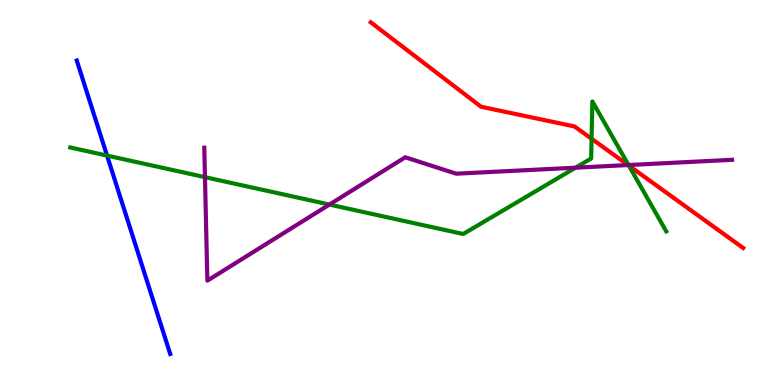[{'lines': ['blue', 'red'], 'intersections': []}, {'lines': ['green', 'red'], 'intersections': [{'x': 7.63, 'y': 6.4}, {'x': 8.11, 'y': 5.7}]}, {'lines': ['purple', 'red'], 'intersections': [{'x': 8.1, 'y': 5.71}]}, {'lines': ['blue', 'green'], 'intersections': [{'x': 1.38, 'y': 5.96}]}, {'lines': ['blue', 'purple'], 'intersections': []}, {'lines': ['green', 'purple'], 'intersections': [{'x': 2.64, 'y': 5.4}, {'x': 4.25, 'y': 4.69}, {'x': 7.43, 'y': 5.64}, {'x': 8.11, 'y': 5.71}]}]